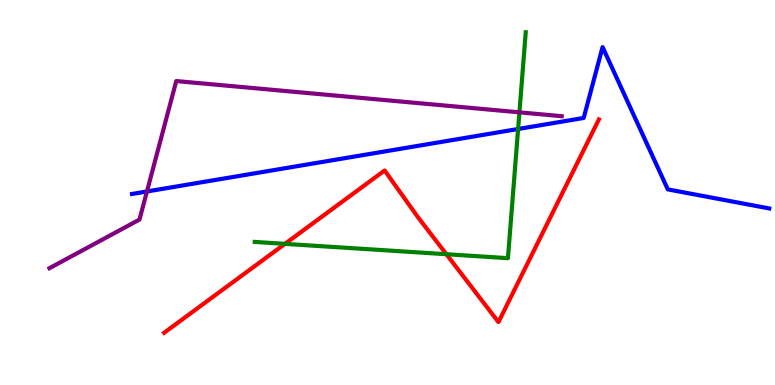[{'lines': ['blue', 'red'], 'intersections': []}, {'lines': ['green', 'red'], 'intersections': [{'x': 3.68, 'y': 3.67}, {'x': 5.76, 'y': 3.4}]}, {'lines': ['purple', 'red'], 'intersections': []}, {'lines': ['blue', 'green'], 'intersections': [{'x': 6.69, 'y': 6.65}]}, {'lines': ['blue', 'purple'], 'intersections': [{'x': 1.9, 'y': 5.03}]}, {'lines': ['green', 'purple'], 'intersections': [{'x': 6.7, 'y': 7.08}]}]